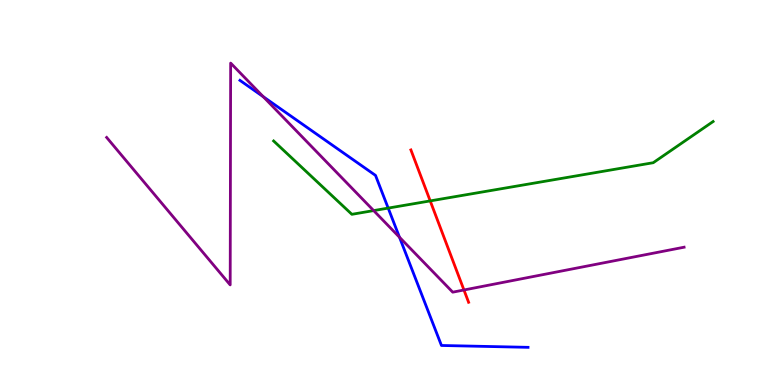[{'lines': ['blue', 'red'], 'intersections': []}, {'lines': ['green', 'red'], 'intersections': [{'x': 5.55, 'y': 4.78}]}, {'lines': ['purple', 'red'], 'intersections': [{'x': 5.99, 'y': 2.47}]}, {'lines': ['blue', 'green'], 'intersections': [{'x': 5.01, 'y': 4.59}]}, {'lines': ['blue', 'purple'], 'intersections': [{'x': 3.4, 'y': 7.49}, {'x': 5.15, 'y': 3.84}]}, {'lines': ['green', 'purple'], 'intersections': [{'x': 4.82, 'y': 4.53}]}]